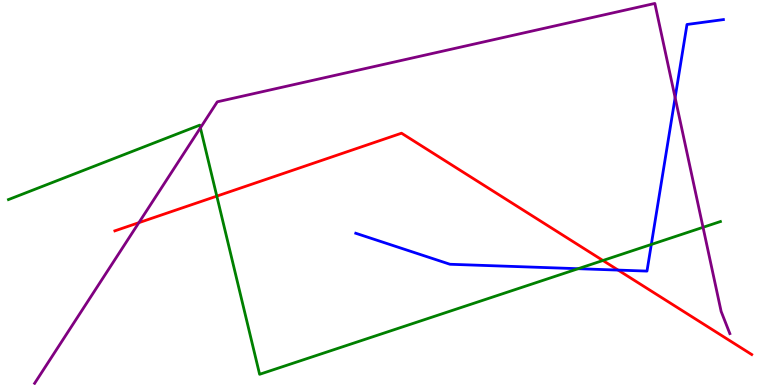[{'lines': ['blue', 'red'], 'intersections': [{'x': 7.98, 'y': 2.98}]}, {'lines': ['green', 'red'], 'intersections': [{'x': 2.8, 'y': 4.91}, {'x': 7.78, 'y': 3.23}]}, {'lines': ['purple', 'red'], 'intersections': [{'x': 1.79, 'y': 4.22}]}, {'lines': ['blue', 'green'], 'intersections': [{'x': 7.46, 'y': 3.02}, {'x': 8.4, 'y': 3.65}]}, {'lines': ['blue', 'purple'], 'intersections': [{'x': 8.71, 'y': 7.46}]}, {'lines': ['green', 'purple'], 'intersections': [{'x': 2.59, 'y': 6.68}, {'x': 9.07, 'y': 4.1}]}]